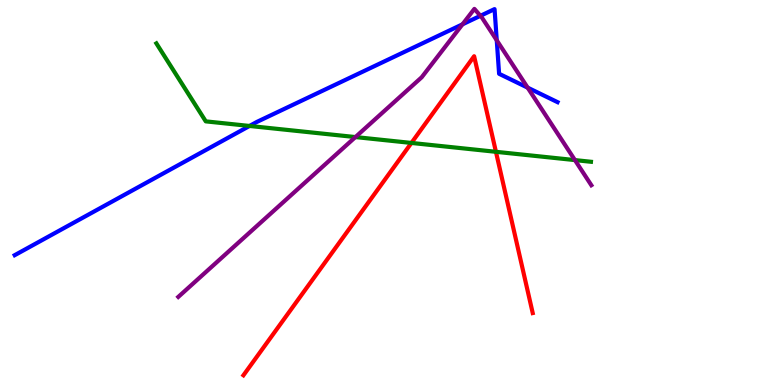[{'lines': ['blue', 'red'], 'intersections': []}, {'lines': ['green', 'red'], 'intersections': [{'x': 5.31, 'y': 6.29}, {'x': 6.4, 'y': 6.06}]}, {'lines': ['purple', 'red'], 'intersections': []}, {'lines': ['blue', 'green'], 'intersections': [{'x': 3.22, 'y': 6.73}]}, {'lines': ['blue', 'purple'], 'intersections': [{'x': 5.97, 'y': 9.37}, {'x': 6.2, 'y': 9.59}, {'x': 6.41, 'y': 8.95}, {'x': 6.81, 'y': 7.72}]}, {'lines': ['green', 'purple'], 'intersections': [{'x': 4.59, 'y': 6.44}, {'x': 7.42, 'y': 5.84}]}]